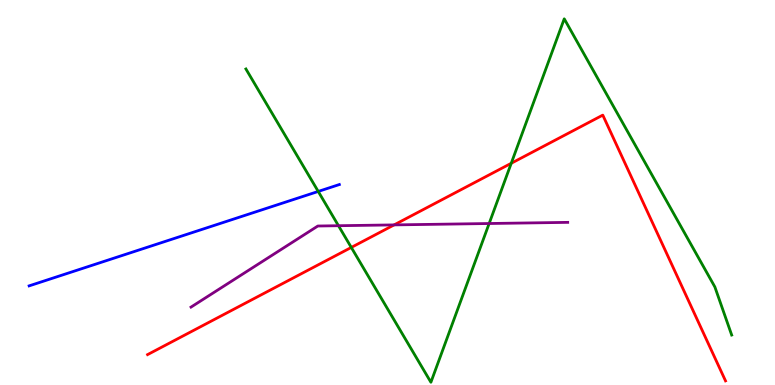[{'lines': ['blue', 'red'], 'intersections': []}, {'lines': ['green', 'red'], 'intersections': [{'x': 4.53, 'y': 3.57}, {'x': 6.6, 'y': 5.76}]}, {'lines': ['purple', 'red'], 'intersections': [{'x': 5.09, 'y': 4.16}]}, {'lines': ['blue', 'green'], 'intersections': [{'x': 4.11, 'y': 5.03}]}, {'lines': ['blue', 'purple'], 'intersections': []}, {'lines': ['green', 'purple'], 'intersections': [{'x': 4.37, 'y': 4.14}, {'x': 6.31, 'y': 4.19}]}]